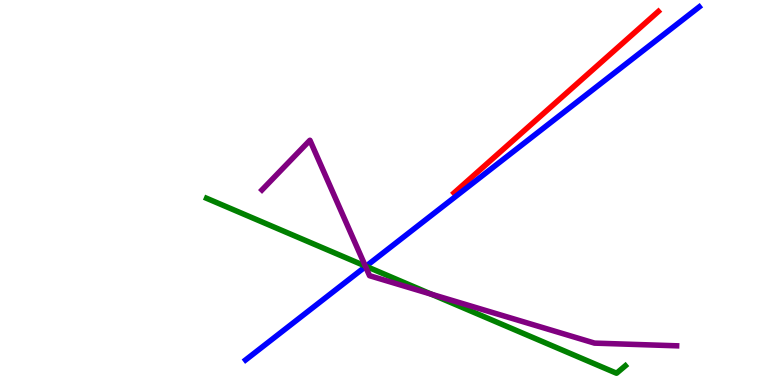[{'lines': ['blue', 'red'], 'intersections': []}, {'lines': ['green', 'red'], 'intersections': []}, {'lines': ['purple', 'red'], 'intersections': []}, {'lines': ['blue', 'green'], 'intersections': [{'x': 4.72, 'y': 3.08}]}, {'lines': ['blue', 'purple'], 'intersections': [{'x': 4.72, 'y': 3.08}]}, {'lines': ['green', 'purple'], 'intersections': [{'x': 4.71, 'y': 3.09}, {'x': 5.57, 'y': 2.36}]}]